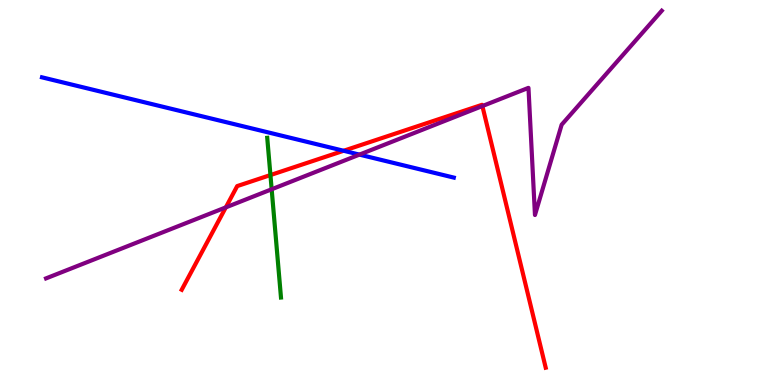[{'lines': ['blue', 'red'], 'intersections': [{'x': 4.43, 'y': 6.08}]}, {'lines': ['green', 'red'], 'intersections': [{'x': 3.49, 'y': 5.45}]}, {'lines': ['purple', 'red'], 'intersections': [{'x': 2.91, 'y': 4.61}, {'x': 6.22, 'y': 7.25}]}, {'lines': ['blue', 'green'], 'intersections': []}, {'lines': ['blue', 'purple'], 'intersections': [{'x': 4.64, 'y': 5.98}]}, {'lines': ['green', 'purple'], 'intersections': [{'x': 3.51, 'y': 5.08}]}]